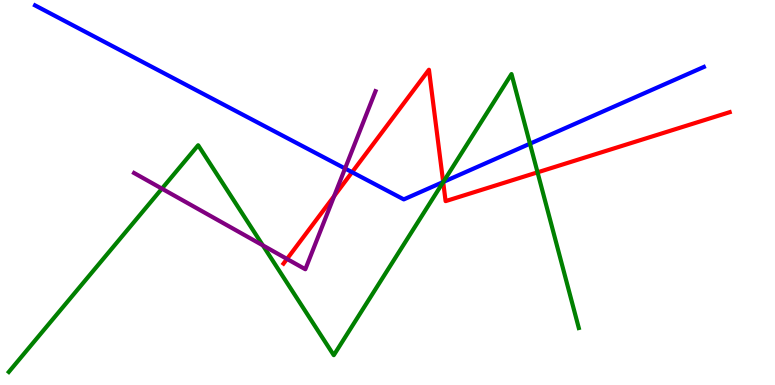[{'lines': ['blue', 'red'], 'intersections': [{'x': 4.54, 'y': 5.53}, {'x': 5.72, 'y': 5.27}]}, {'lines': ['green', 'red'], 'intersections': [{'x': 5.72, 'y': 5.27}, {'x': 6.94, 'y': 5.52}]}, {'lines': ['purple', 'red'], 'intersections': [{'x': 3.7, 'y': 3.27}, {'x': 4.31, 'y': 4.91}]}, {'lines': ['blue', 'green'], 'intersections': [{'x': 5.72, 'y': 5.27}, {'x': 6.84, 'y': 6.27}]}, {'lines': ['blue', 'purple'], 'intersections': [{'x': 4.45, 'y': 5.62}]}, {'lines': ['green', 'purple'], 'intersections': [{'x': 2.09, 'y': 5.1}, {'x': 3.39, 'y': 3.63}]}]